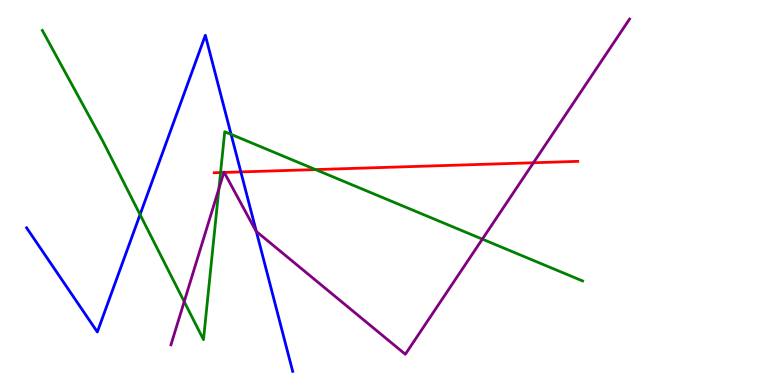[{'lines': ['blue', 'red'], 'intersections': [{'x': 3.11, 'y': 5.53}]}, {'lines': ['green', 'red'], 'intersections': [{'x': 2.85, 'y': 5.52}, {'x': 4.07, 'y': 5.6}]}, {'lines': ['purple', 'red'], 'intersections': [{'x': 2.89, 'y': 5.52}, {'x': 2.89, 'y': 5.52}, {'x': 6.88, 'y': 5.77}]}, {'lines': ['blue', 'green'], 'intersections': [{'x': 1.81, 'y': 4.43}, {'x': 2.98, 'y': 6.51}]}, {'lines': ['blue', 'purple'], 'intersections': [{'x': 3.31, 'y': 3.99}]}, {'lines': ['green', 'purple'], 'intersections': [{'x': 2.38, 'y': 2.17}, {'x': 2.82, 'y': 5.1}, {'x': 6.22, 'y': 3.79}]}]